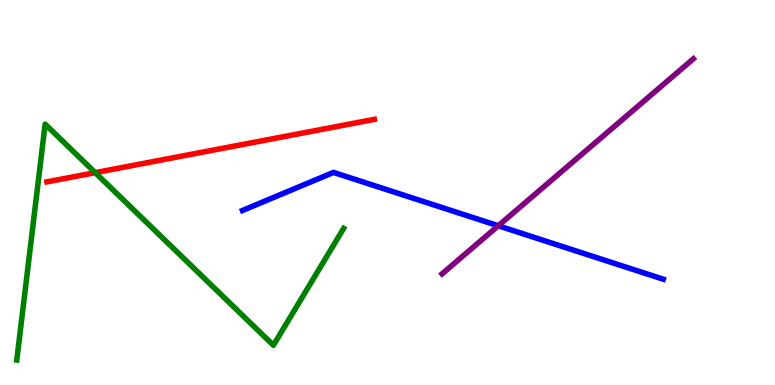[{'lines': ['blue', 'red'], 'intersections': []}, {'lines': ['green', 'red'], 'intersections': [{'x': 1.23, 'y': 5.52}]}, {'lines': ['purple', 'red'], 'intersections': []}, {'lines': ['blue', 'green'], 'intersections': []}, {'lines': ['blue', 'purple'], 'intersections': [{'x': 6.43, 'y': 4.14}]}, {'lines': ['green', 'purple'], 'intersections': []}]